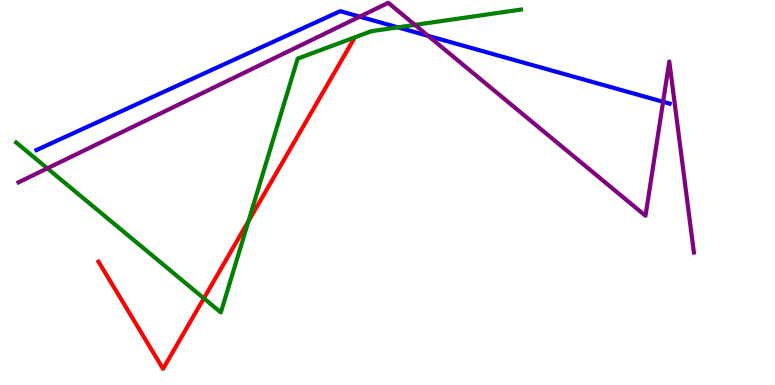[{'lines': ['blue', 'red'], 'intersections': []}, {'lines': ['green', 'red'], 'intersections': [{'x': 2.63, 'y': 2.25}, {'x': 3.21, 'y': 4.25}]}, {'lines': ['purple', 'red'], 'intersections': []}, {'lines': ['blue', 'green'], 'intersections': [{'x': 5.13, 'y': 9.29}]}, {'lines': ['blue', 'purple'], 'intersections': [{'x': 4.64, 'y': 9.57}, {'x': 5.52, 'y': 9.07}, {'x': 8.56, 'y': 7.36}]}, {'lines': ['green', 'purple'], 'intersections': [{'x': 0.611, 'y': 5.63}, {'x': 5.35, 'y': 9.35}]}]